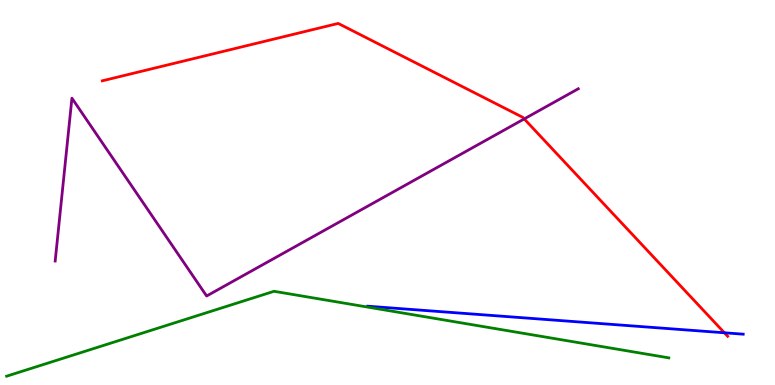[{'lines': ['blue', 'red'], 'intersections': [{'x': 9.35, 'y': 1.36}]}, {'lines': ['green', 'red'], 'intersections': []}, {'lines': ['purple', 'red'], 'intersections': [{'x': 6.76, 'y': 6.91}]}, {'lines': ['blue', 'green'], 'intersections': []}, {'lines': ['blue', 'purple'], 'intersections': []}, {'lines': ['green', 'purple'], 'intersections': []}]